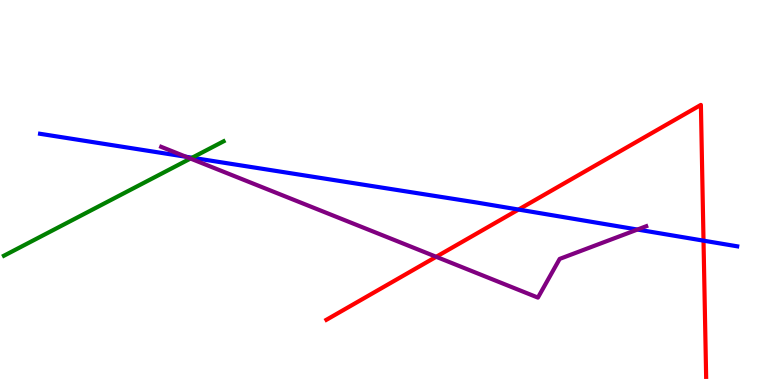[{'lines': ['blue', 'red'], 'intersections': [{'x': 6.69, 'y': 4.56}, {'x': 9.08, 'y': 3.75}]}, {'lines': ['green', 'red'], 'intersections': []}, {'lines': ['purple', 'red'], 'intersections': [{'x': 5.63, 'y': 3.33}]}, {'lines': ['blue', 'green'], 'intersections': [{'x': 2.48, 'y': 5.9}]}, {'lines': ['blue', 'purple'], 'intersections': [{'x': 2.4, 'y': 5.93}, {'x': 8.23, 'y': 4.04}]}, {'lines': ['green', 'purple'], 'intersections': [{'x': 2.46, 'y': 5.88}]}]